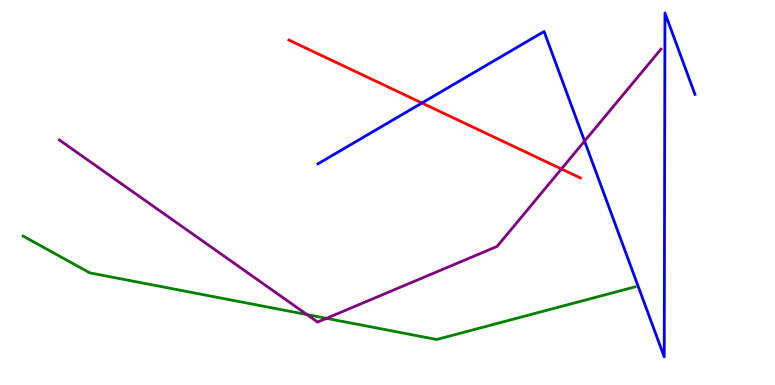[{'lines': ['blue', 'red'], 'intersections': [{'x': 5.44, 'y': 7.33}]}, {'lines': ['green', 'red'], 'intersections': []}, {'lines': ['purple', 'red'], 'intersections': [{'x': 7.24, 'y': 5.61}]}, {'lines': ['blue', 'green'], 'intersections': []}, {'lines': ['blue', 'purple'], 'intersections': [{'x': 7.54, 'y': 6.33}]}, {'lines': ['green', 'purple'], 'intersections': [{'x': 3.96, 'y': 1.83}, {'x': 4.21, 'y': 1.73}]}]